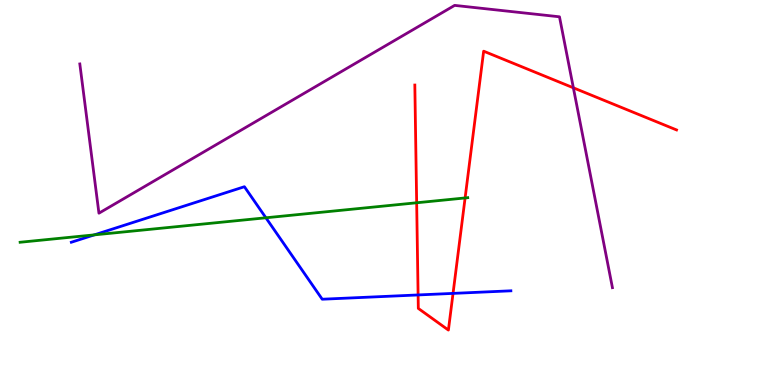[{'lines': ['blue', 'red'], 'intersections': [{'x': 5.39, 'y': 2.34}, {'x': 5.85, 'y': 2.38}]}, {'lines': ['green', 'red'], 'intersections': [{'x': 5.38, 'y': 4.73}, {'x': 6.0, 'y': 4.86}]}, {'lines': ['purple', 'red'], 'intersections': [{'x': 7.4, 'y': 7.72}]}, {'lines': ['blue', 'green'], 'intersections': [{'x': 1.22, 'y': 3.9}, {'x': 3.43, 'y': 4.34}]}, {'lines': ['blue', 'purple'], 'intersections': []}, {'lines': ['green', 'purple'], 'intersections': []}]